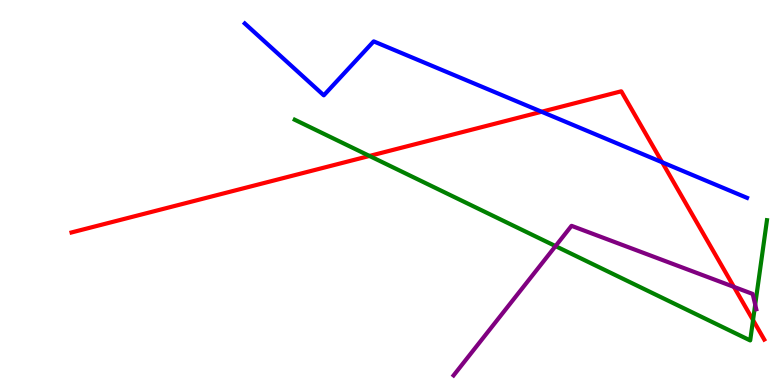[{'lines': ['blue', 'red'], 'intersections': [{'x': 6.99, 'y': 7.1}, {'x': 8.54, 'y': 5.78}]}, {'lines': ['green', 'red'], 'intersections': [{'x': 4.77, 'y': 5.95}, {'x': 9.72, 'y': 1.69}]}, {'lines': ['purple', 'red'], 'intersections': [{'x': 9.47, 'y': 2.55}]}, {'lines': ['blue', 'green'], 'intersections': []}, {'lines': ['blue', 'purple'], 'intersections': []}, {'lines': ['green', 'purple'], 'intersections': [{'x': 7.17, 'y': 3.61}, {'x': 9.74, 'y': 2.09}]}]